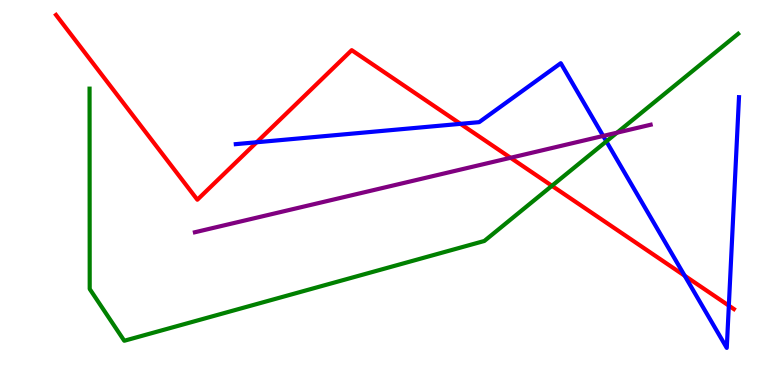[{'lines': ['blue', 'red'], 'intersections': [{'x': 3.31, 'y': 6.31}, {'x': 5.94, 'y': 6.78}, {'x': 8.83, 'y': 2.84}, {'x': 9.4, 'y': 2.06}]}, {'lines': ['green', 'red'], 'intersections': [{'x': 7.12, 'y': 5.17}]}, {'lines': ['purple', 'red'], 'intersections': [{'x': 6.59, 'y': 5.9}]}, {'lines': ['blue', 'green'], 'intersections': [{'x': 7.82, 'y': 6.33}]}, {'lines': ['blue', 'purple'], 'intersections': [{'x': 7.78, 'y': 6.47}]}, {'lines': ['green', 'purple'], 'intersections': [{'x': 7.96, 'y': 6.55}]}]